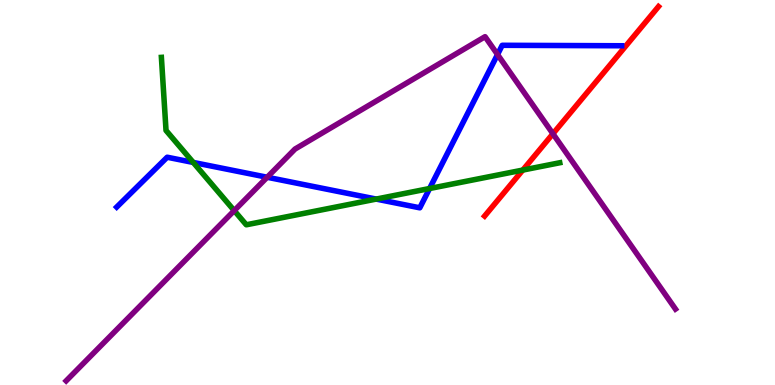[{'lines': ['blue', 'red'], 'intersections': []}, {'lines': ['green', 'red'], 'intersections': [{'x': 6.75, 'y': 5.58}]}, {'lines': ['purple', 'red'], 'intersections': [{'x': 7.13, 'y': 6.53}]}, {'lines': ['blue', 'green'], 'intersections': [{'x': 2.49, 'y': 5.78}, {'x': 4.85, 'y': 4.83}, {'x': 5.54, 'y': 5.1}]}, {'lines': ['blue', 'purple'], 'intersections': [{'x': 3.45, 'y': 5.4}, {'x': 6.42, 'y': 8.58}]}, {'lines': ['green', 'purple'], 'intersections': [{'x': 3.02, 'y': 4.53}]}]